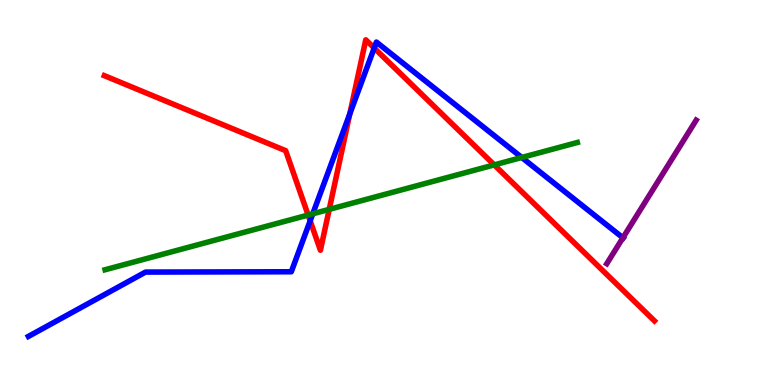[{'lines': ['blue', 'red'], 'intersections': [{'x': 4.0, 'y': 4.26}, {'x': 4.51, 'y': 7.04}, {'x': 4.83, 'y': 8.75}]}, {'lines': ['green', 'red'], 'intersections': [{'x': 3.98, 'y': 4.41}, {'x': 4.25, 'y': 4.56}, {'x': 6.38, 'y': 5.72}]}, {'lines': ['purple', 'red'], 'intersections': []}, {'lines': ['blue', 'green'], 'intersections': [{'x': 4.04, 'y': 4.45}, {'x': 6.73, 'y': 5.91}]}, {'lines': ['blue', 'purple'], 'intersections': [{'x': 8.04, 'y': 3.82}]}, {'lines': ['green', 'purple'], 'intersections': []}]